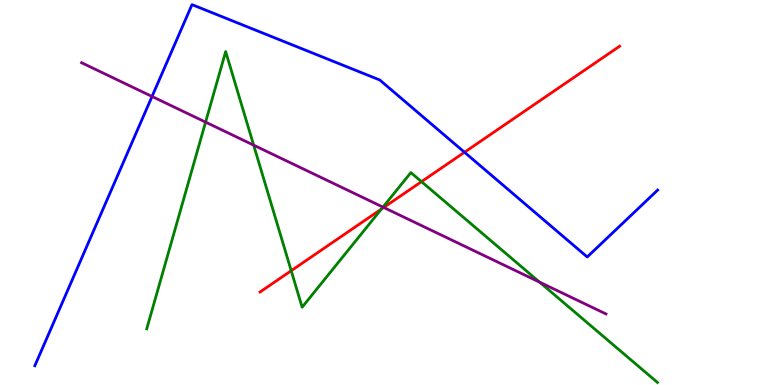[{'lines': ['blue', 'red'], 'intersections': [{'x': 5.99, 'y': 6.05}]}, {'lines': ['green', 'red'], 'intersections': [{'x': 3.76, 'y': 2.97}, {'x': 4.92, 'y': 4.57}, {'x': 5.44, 'y': 5.28}]}, {'lines': ['purple', 'red'], 'intersections': [{'x': 4.95, 'y': 4.61}]}, {'lines': ['blue', 'green'], 'intersections': []}, {'lines': ['blue', 'purple'], 'intersections': [{'x': 1.96, 'y': 7.49}]}, {'lines': ['green', 'purple'], 'intersections': [{'x': 2.65, 'y': 6.83}, {'x': 3.27, 'y': 6.23}, {'x': 4.94, 'y': 4.62}, {'x': 6.96, 'y': 2.67}]}]